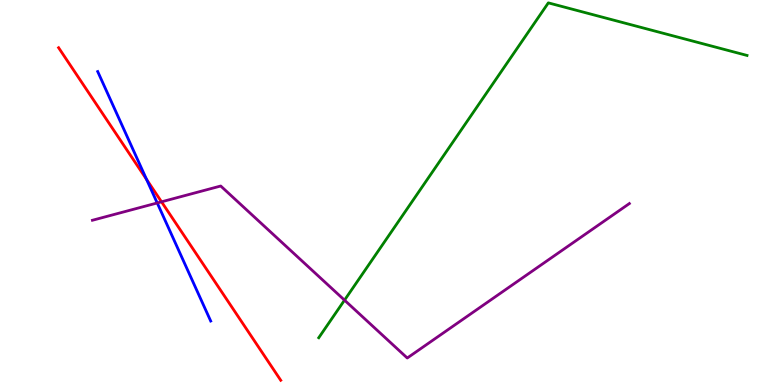[{'lines': ['blue', 'red'], 'intersections': [{'x': 1.89, 'y': 5.34}]}, {'lines': ['green', 'red'], 'intersections': []}, {'lines': ['purple', 'red'], 'intersections': [{'x': 2.08, 'y': 4.76}]}, {'lines': ['blue', 'green'], 'intersections': []}, {'lines': ['blue', 'purple'], 'intersections': [{'x': 2.03, 'y': 4.73}]}, {'lines': ['green', 'purple'], 'intersections': [{'x': 4.45, 'y': 2.2}]}]